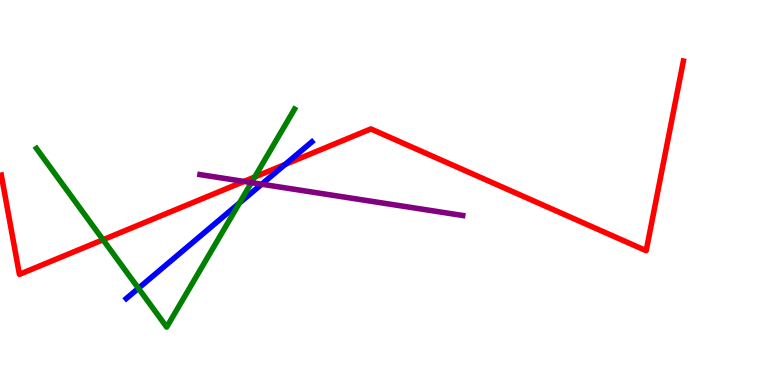[{'lines': ['blue', 'red'], 'intersections': [{'x': 3.68, 'y': 5.73}]}, {'lines': ['green', 'red'], 'intersections': [{'x': 1.33, 'y': 3.77}, {'x': 3.29, 'y': 5.4}]}, {'lines': ['purple', 'red'], 'intersections': [{'x': 3.15, 'y': 5.29}]}, {'lines': ['blue', 'green'], 'intersections': [{'x': 1.79, 'y': 2.51}, {'x': 3.09, 'y': 4.73}]}, {'lines': ['blue', 'purple'], 'intersections': [{'x': 3.38, 'y': 5.22}]}, {'lines': ['green', 'purple'], 'intersections': [{'x': 3.24, 'y': 5.26}]}]